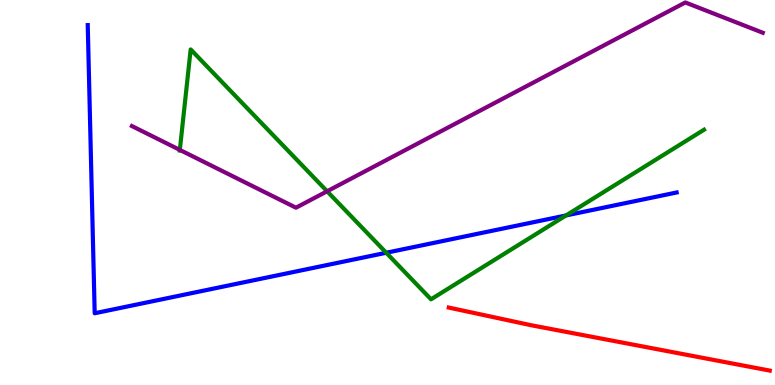[{'lines': ['blue', 'red'], 'intersections': []}, {'lines': ['green', 'red'], 'intersections': []}, {'lines': ['purple', 'red'], 'intersections': []}, {'lines': ['blue', 'green'], 'intersections': [{'x': 4.98, 'y': 3.43}, {'x': 7.3, 'y': 4.4}]}, {'lines': ['blue', 'purple'], 'intersections': []}, {'lines': ['green', 'purple'], 'intersections': [{'x': 2.32, 'y': 6.11}, {'x': 4.22, 'y': 5.03}]}]